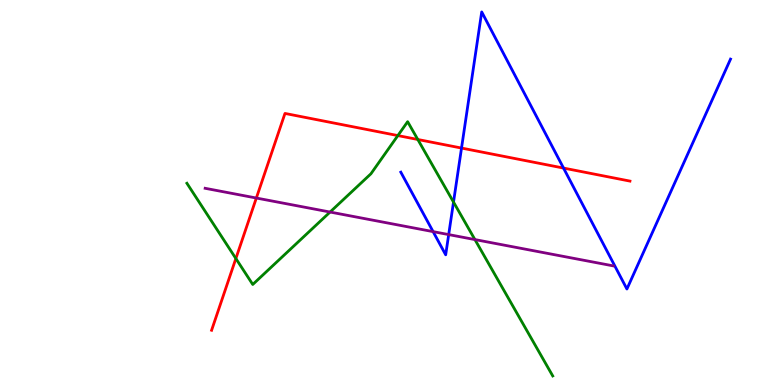[{'lines': ['blue', 'red'], 'intersections': [{'x': 5.96, 'y': 6.15}, {'x': 7.27, 'y': 5.63}]}, {'lines': ['green', 'red'], 'intersections': [{'x': 3.04, 'y': 3.29}, {'x': 5.13, 'y': 6.48}, {'x': 5.39, 'y': 6.38}]}, {'lines': ['purple', 'red'], 'intersections': [{'x': 3.31, 'y': 4.86}]}, {'lines': ['blue', 'green'], 'intersections': [{'x': 5.85, 'y': 4.75}]}, {'lines': ['blue', 'purple'], 'intersections': [{'x': 5.59, 'y': 3.98}, {'x': 5.79, 'y': 3.91}]}, {'lines': ['green', 'purple'], 'intersections': [{'x': 4.26, 'y': 4.49}, {'x': 6.13, 'y': 3.78}]}]